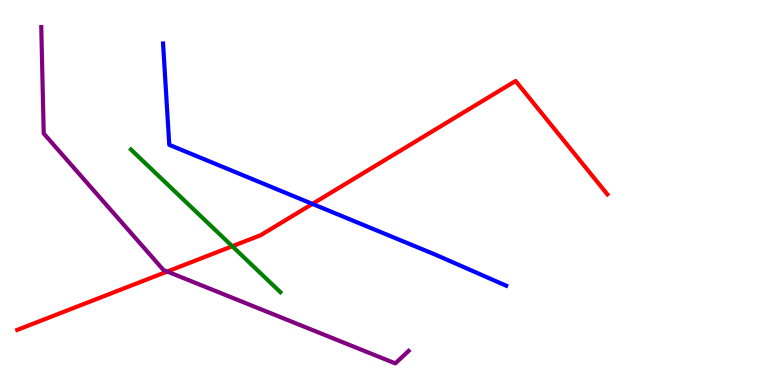[{'lines': ['blue', 'red'], 'intersections': [{'x': 4.03, 'y': 4.7}]}, {'lines': ['green', 'red'], 'intersections': [{'x': 3.0, 'y': 3.6}]}, {'lines': ['purple', 'red'], 'intersections': [{'x': 2.16, 'y': 2.95}]}, {'lines': ['blue', 'green'], 'intersections': []}, {'lines': ['blue', 'purple'], 'intersections': []}, {'lines': ['green', 'purple'], 'intersections': []}]